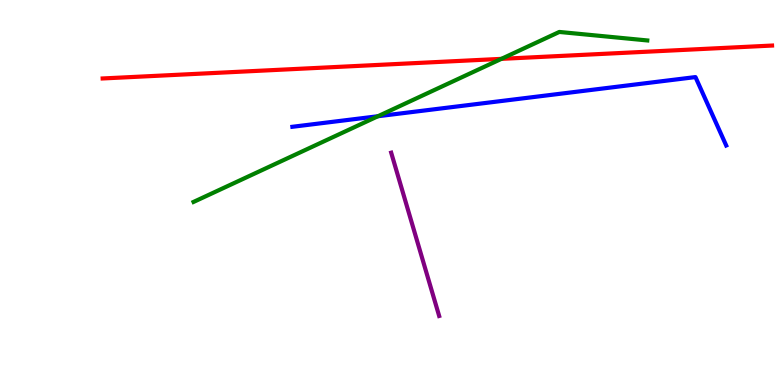[{'lines': ['blue', 'red'], 'intersections': []}, {'lines': ['green', 'red'], 'intersections': [{'x': 6.47, 'y': 8.47}]}, {'lines': ['purple', 'red'], 'intersections': []}, {'lines': ['blue', 'green'], 'intersections': [{'x': 4.88, 'y': 6.98}]}, {'lines': ['blue', 'purple'], 'intersections': []}, {'lines': ['green', 'purple'], 'intersections': []}]